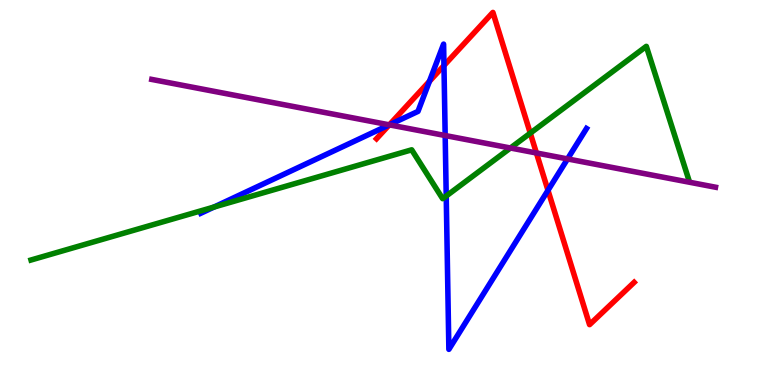[{'lines': ['blue', 'red'], 'intersections': [{'x': 5.02, 'y': 6.76}, {'x': 5.54, 'y': 7.89}, {'x': 5.73, 'y': 8.3}, {'x': 7.07, 'y': 5.06}]}, {'lines': ['green', 'red'], 'intersections': [{'x': 6.84, 'y': 6.54}]}, {'lines': ['purple', 'red'], 'intersections': [{'x': 5.02, 'y': 6.76}, {'x': 6.92, 'y': 6.03}]}, {'lines': ['blue', 'green'], 'intersections': [{'x': 2.76, 'y': 4.62}, {'x': 5.76, 'y': 4.91}]}, {'lines': ['blue', 'purple'], 'intersections': [{'x': 5.02, 'y': 6.76}, {'x': 5.74, 'y': 6.48}, {'x': 7.32, 'y': 5.87}]}, {'lines': ['green', 'purple'], 'intersections': [{'x': 6.59, 'y': 6.16}]}]